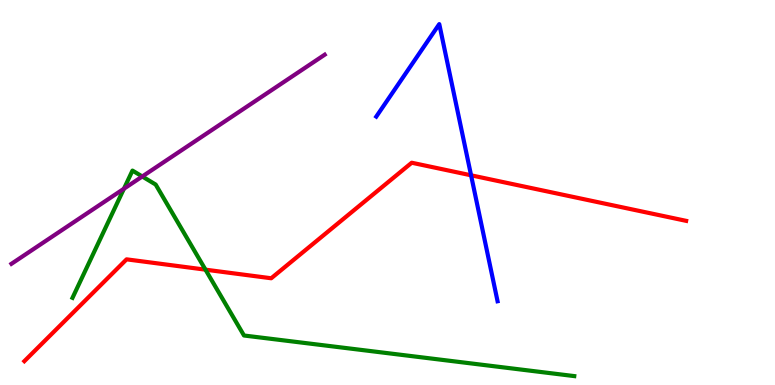[{'lines': ['blue', 'red'], 'intersections': [{'x': 6.08, 'y': 5.45}]}, {'lines': ['green', 'red'], 'intersections': [{'x': 2.65, 'y': 3.0}]}, {'lines': ['purple', 'red'], 'intersections': []}, {'lines': ['blue', 'green'], 'intersections': []}, {'lines': ['blue', 'purple'], 'intersections': []}, {'lines': ['green', 'purple'], 'intersections': [{'x': 1.6, 'y': 5.1}, {'x': 1.84, 'y': 5.42}]}]